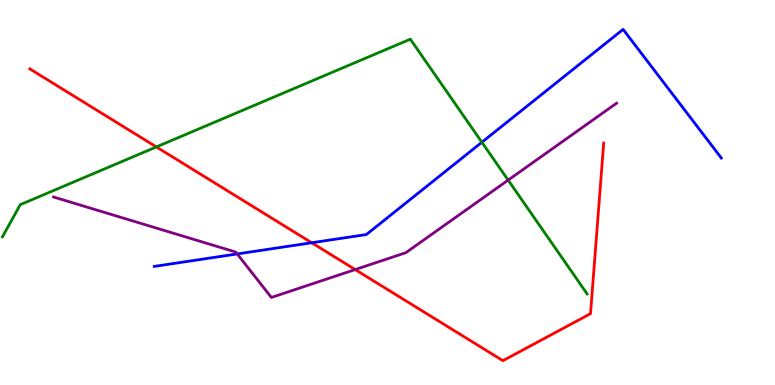[{'lines': ['blue', 'red'], 'intersections': [{'x': 4.02, 'y': 3.69}]}, {'lines': ['green', 'red'], 'intersections': [{'x': 2.02, 'y': 6.18}]}, {'lines': ['purple', 'red'], 'intersections': [{'x': 4.58, 'y': 3.0}]}, {'lines': ['blue', 'green'], 'intersections': [{'x': 6.22, 'y': 6.31}]}, {'lines': ['blue', 'purple'], 'intersections': [{'x': 3.06, 'y': 3.4}]}, {'lines': ['green', 'purple'], 'intersections': [{'x': 6.56, 'y': 5.32}]}]